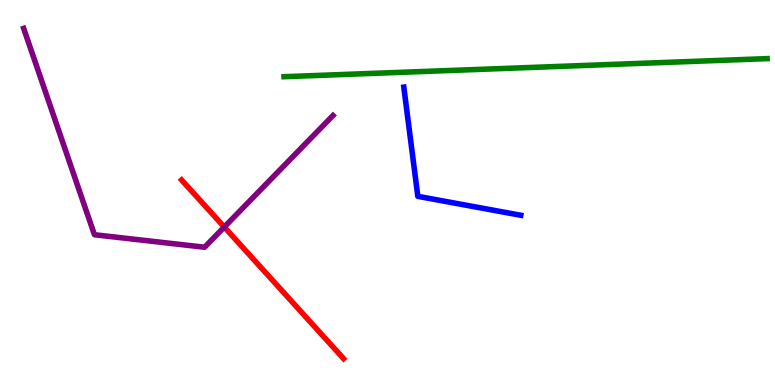[{'lines': ['blue', 'red'], 'intersections': []}, {'lines': ['green', 'red'], 'intersections': []}, {'lines': ['purple', 'red'], 'intersections': [{'x': 2.89, 'y': 4.1}]}, {'lines': ['blue', 'green'], 'intersections': []}, {'lines': ['blue', 'purple'], 'intersections': []}, {'lines': ['green', 'purple'], 'intersections': []}]